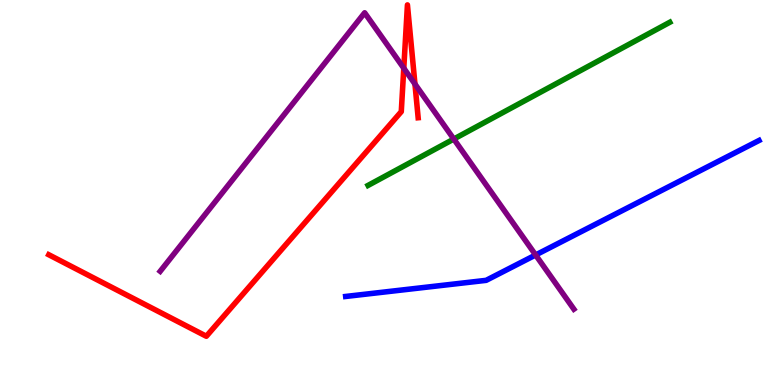[{'lines': ['blue', 'red'], 'intersections': []}, {'lines': ['green', 'red'], 'intersections': []}, {'lines': ['purple', 'red'], 'intersections': [{'x': 5.21, 'y': 8.23}, {'x': 5.35, 'y': 7.82}]}, {'lines': ['blue', 'green'], 'intersections': []}, {'lines': ['blue', 'purple'], 'intersections': [{'x': 6.91, 'y': 3.38}]}, {'lines': ['green', 'purple'], 'intersections': [{'x': 5.86, 'y': 6.39}]}]